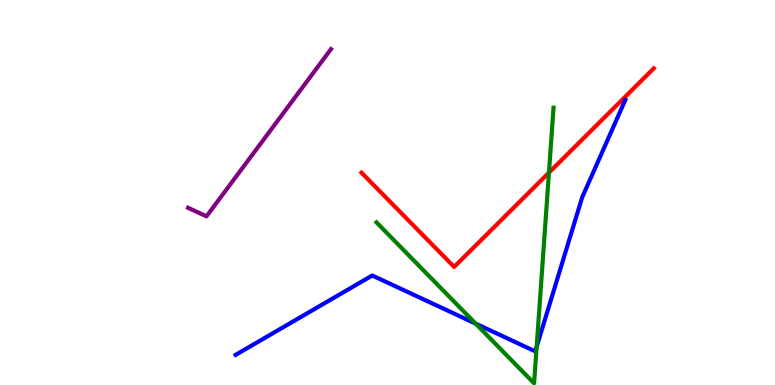[{'lines': ['blue', 'red'], 'intersections': []}, {'lines': ['green', 'red'], 'intersections': [{'x': 7.08, 'y': 5.52}]}, {'lines': ['purple', 'red'], 'intersections': []}, {'lines': ['blue', 'green'], 'intersections': [{'x': 6.14, 'y': 1.59}, {'x': 6.92, 'y': 0.995}]}, {'lines': ['blue', 'purple'], 'intersections': []}, {'lines': ['green', 'purple'], 'intersections': []}]